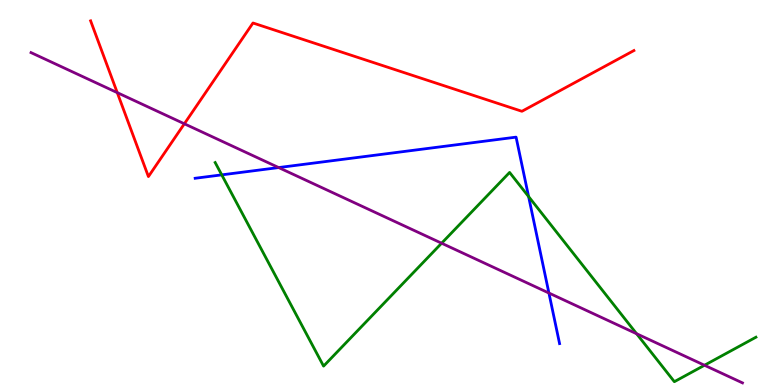[{'lines': ['blue', 'red'], 'intersections': []}, {'lines': ['green', 'red'], 'intersections': []}, {'lines': ['purple', 'red'], 'intersections': [{'x': 1.51, 'y': 7.59}, {'x': 2.38, 'y': 6.78}]}, {'lines': ['blue', 'green'], 'intersections': [{'x': 2.86, 'y': 5.46}, {'x': 6.82, 'y': 4.89}]}, {'lines': ['blue', 'purple'], 'intersections': [{'x': 3.6, 'y': 5.65}, {'x': 7.08, 'y': 2.39}]}, {'lines': ['green', 'purple'], 'intersections': [{'x': 5.7, 'y': 3.68}, {'x': 8.21, 'y': 1.33}, {'x': 9.09, 'y': 0.513}]}]